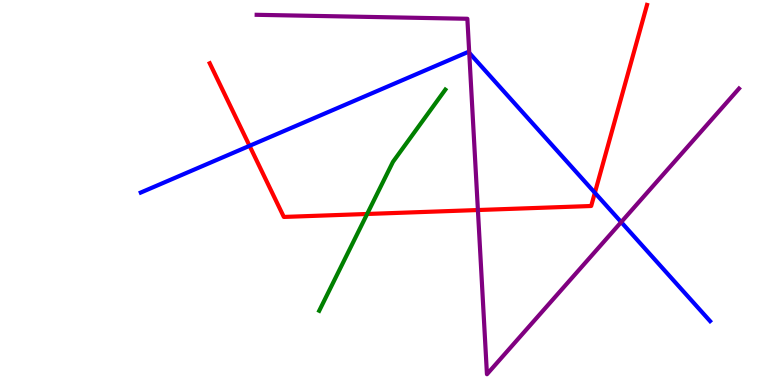[{'lines': ['blue', 'red'], 'intersections': [{'x': 3.22, 'y': 6.21}, {'x': 7.68, 'y': 4.99}]}, {'lines': ['green', 'red'], 'intersections': [{'x': 4.74, 'y': 4.44}]}, {'lines': ['purple', 'red'], 'intersections': [{'x': 6.17, 'y': 4.54}]}, {'lines': ['blue', 'green'], 'intersections': []}, {'lines': ['blue', 'purple'], 'intersections': [{'x': 6.05, 'y': 8.63}, {'x': 8.02, 'y': 4.23}]}, {'lines': ['green', 'purple'], 'intersections': []}]